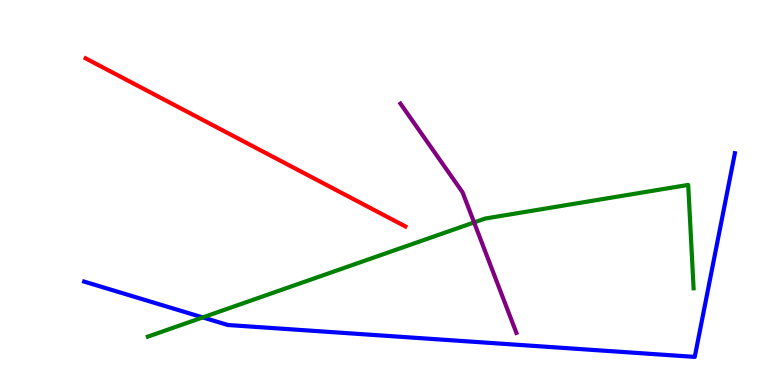[{'lines': ['blue', 'red'], 'intersections': []}, {'lines': ['green', 'red'], 'intersections': []}, {'lines': ['purple', 'red'], 'intersections': []}, {'lines': ['blue', 'green'], 'intersections': [{'x': 2.62, 'y': 1.76}]}, {'lines': ['blue', 'purple'], 'intersections': []}, {'lines': ['green', 'purple'], 'intersections': [{'x': 6.12, 'y': 4.22}]}]